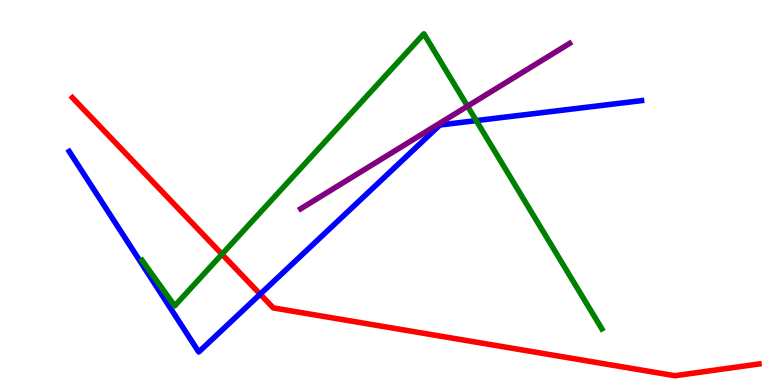[{'lines': ['blue', 'red'], 'intersections': [{'x': 3.36, 'y': 2.36}]}, {'lines': ['green', 'red'], 'intersections': [{'x': 2.86, 'y': 3.4}]}, {'lines': ['purple', 'red'], 'intersections': []}, {'lines': ['blue', 'green'], 'intersections': [{'x': 6.15, 'y': 6.87}]}, {'lines': ['blue', 'purple'], 'intersections': []}, {'lines': ['green', 'purple'], 'intersections': [{'x': 6.03, 'y': 7.24}]}]